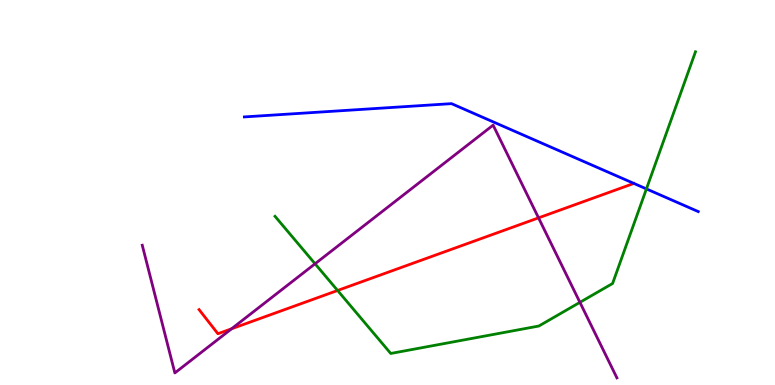[{'lines': ['blue', 'red'], 'intersections': []}, {'lines': ['green', 'red'], 'intersections': [{'x': 4.36, 'y': 2.46}]}, {'lines': ['purple', 'red'], 'intersections': [{'x': 2.99, 'y': 1.46}, {'x': 6.95, 'y': 4.34}]}, {'lines': ['blue', 'green'], 'intersections': [{'x': 8.34, 'y': 5.09}]}, {'lines': ['blue', 'purple'], 'intersections': []}, {'lines': ['green', 'purple'], 'intersections': [{'x': 4.07, 'y': 3.15}, {'x': 7.48, 'y': 2.15}]}]